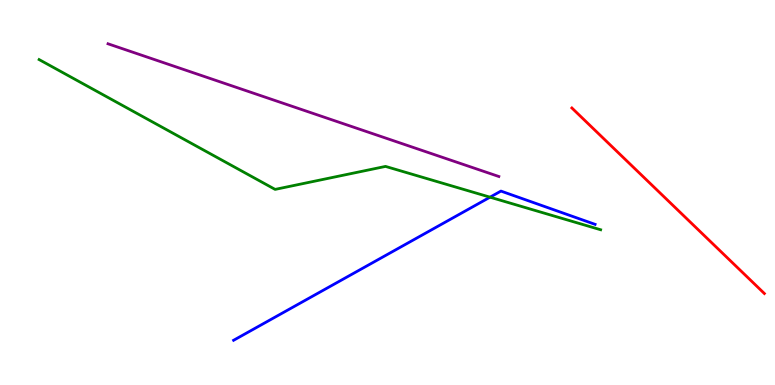[{'lines': ['blue', 'red'], 'intersections': []}, {'lines': ['green', 'red'], 'intersections': []}, {'lines': ['purple', 'red'], 'intersections': []}, {'lines': ['blue', 'green'], 'intersections': [{'x': 6.32, 'y': 4.88}]}, {'lines': ['blue', 'purple'], 'intersections': []}, {'lines': ['green', 'purple'], 'intersections': []}]